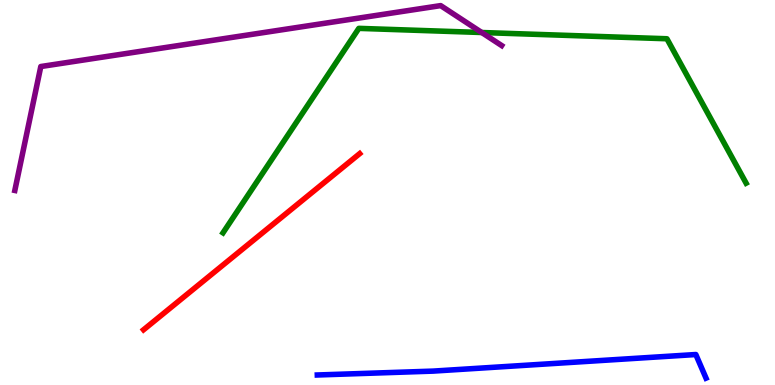[{'lines': ['blue', 'red'], 'intersections': []}, {'lines': ['green', 'red'], 'intersections': []}, {'lines': ['purple', 'red'], 'intersections': []}, {'lines': ['blue', 'green'], 'intersections': []}, {'lines': ['blue', 'purple'], 'intersections': []}, {'lines': ['green', 'purple'], 'intersections': [{'x': 6.22, 'y': 9.16}]}]